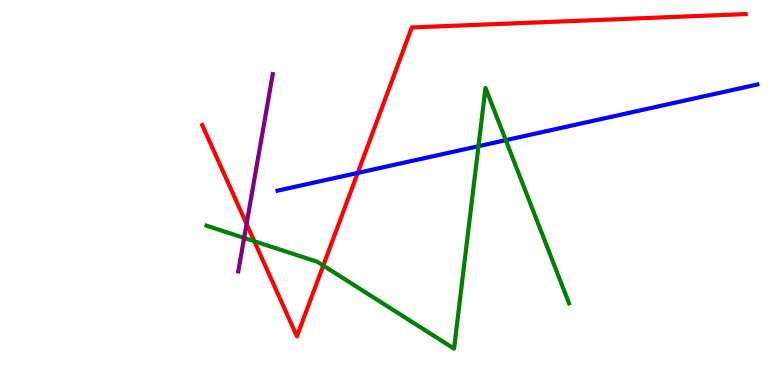[{'lines': ['blue', 'red'], 'intersections': [{'x': 4.62, 'y': 5.51}]}, {'lines': ['green', 'red'], 'intersections': [{'x': 3.28, 'y': 3.73}, {'x': 4.17, 'y': 3.1}]}, {'lines': ['purple', 'red'], 'intersections': [{'x': 3.18, 'y': 4.18}]}, {'lines': ['blue', 'green'], 'intersections': [{'x': 6.17, 'y': 6.2}, {'x': 6.53, 'y': 6.36}]}, {'lines': ['blue', 'purple'], 'intersections': []}, {'lines': ['green', 'purple'], 'intersections': [{'x': 3.15, 'y': 3.82}]}]